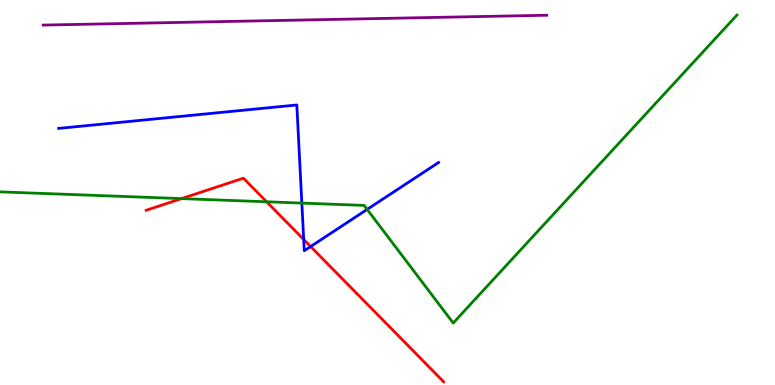[{'lines': ['blue', 'red'], 'intersections': [{'x': 3.92, 'y': 3.78}, {'x': 4.01, 'y': 3.6}]}, {'lines': ['green', 'red'], 'intersections': [{'x': 2.34, 'y': 4.84}, {'x': 3.44, 'y': 4.76}]}, {'lines': ['purple', 'red'], 'intersections': []}, {'lines': ['blue', 'green'], 'intersections': [{'x': 3.89, 'y': 4.72}, {'x': 4.74, 'y': 4.56}]}, {'lines': ['blue', 'purple'], 'intersections': []}, {'lines': ['green', 'purple'], 'intersections': []}]